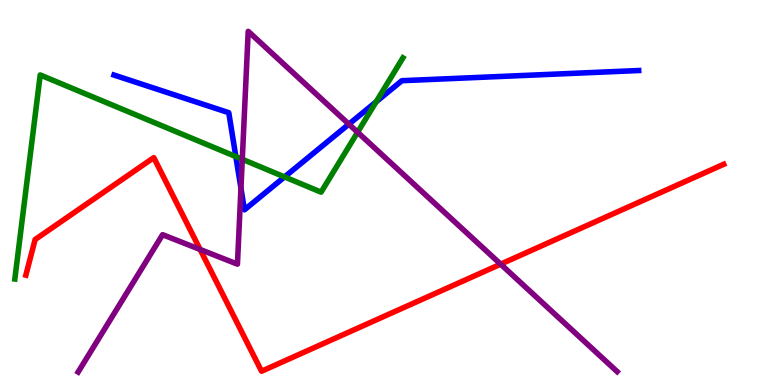[{'lines': ['blue', 'red'], 'intersections': []}, {'lines': ['green', 'red'], 'intersections': []}, {'lines': ['purple', 'red'], 'intersections': [{'x': 2.58, 'y': 3.52}, {'x': 6.46, 'y': 3.14}]}, {'lines': ['blue', 'green'], 'intersections': [{'x': 3.04, 'y': 5.93}, {'x': 3.67, 'y': 5.4}, {'x': 4.85, 'y': 7.36}]}, {'lines': ['blue', 'purple'], 'intersections': [{'x': 3.11, 'y': 5.11}, {'x': 4.5, 'y': 6.77}]}, {'lines': ['green', 'purple'], 'intersections': [{'x': 3.13, 'y': 5.86}, {'x': 4.61, 'y': 6.57}]}]